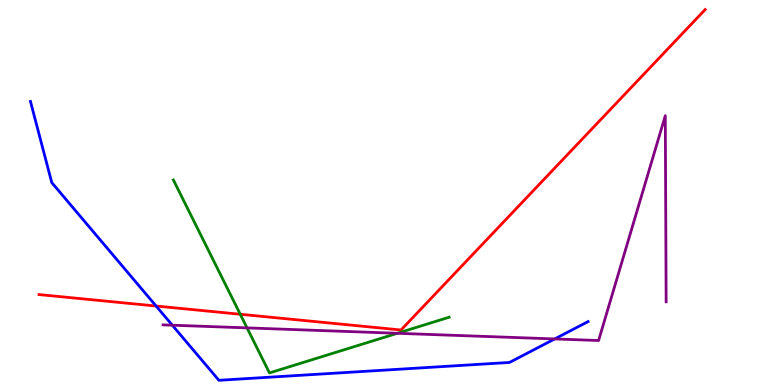[{'lines': ['blue', 'red'], 'intersections': [{'x': 2.01, 'y': 2.05}]}, {'lines': ['green', 'red'], 'intersections': [{'x': 3.1, 'y': 1.84}]}, {'lines': ['purple', 'red'], 'intersections': []}, {'lines': ['blue', 'green'], 'intersections': []}, {'lines': ['blue', 'purple'], 'intersections': [{'x': 2.22, 'y': 1.55}, {'x': 7.16, 'y': 1.2}]}, {'lines': ['green', 'purple'], 'intersections': [{'x': 3.19, 'y': 1.48}, {'x': 5.13, 'y': 1.34}]}]